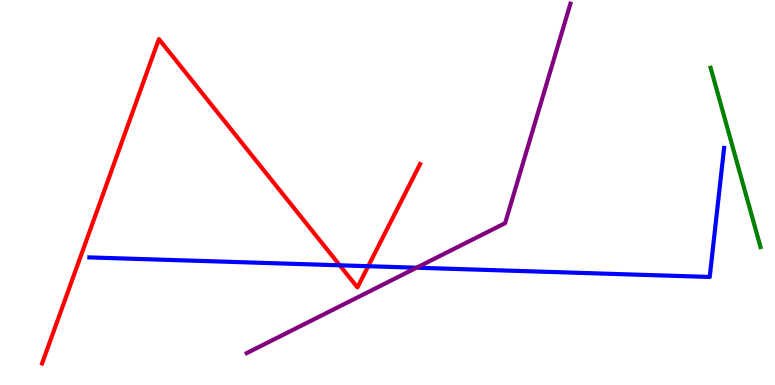[{'lines': ['blue', 'red'], 'intersections': [{'x': 4.38, 'y': 3.11}, {'x': 4.75, 'y': 3.09}]}, {'lines': ['green', 'red'], 'intersections': []}, {'lines': ['purple', 'red'], 'intersections': []}, {'lines': ['blue', 'green'], 'intersections': []}, {'lines': ['blue', 'purple'], 'intersections': [{'x': 5.37, 'y': 3.05}]}, {'lines': ['green', 'purple'], 'intersections': []}]